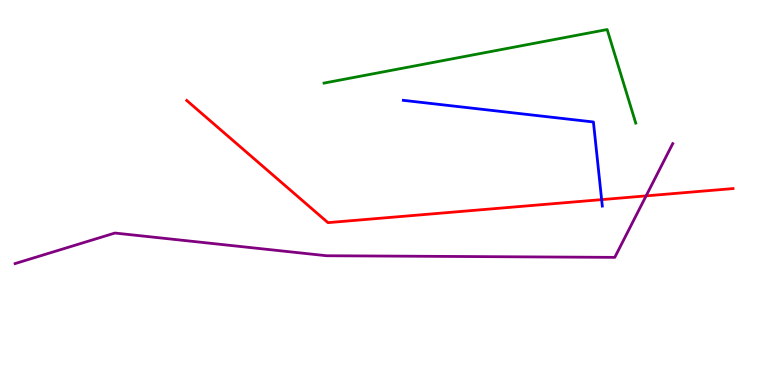[{'lines': ['blue', 'red'], 'intersections': [{'x': 7.76, 'y': 4.81}]}, {'lines': ['green', 'red'], 'intersections': []}, {'lines': ['purple', 'red'], 'intersections': [{'x': 8.34, 'y': 4.91}]}, {'lines': ['blue', 'green'], 'intersections': []}, {'lines': ['blue', 'purple'], 'intersections': []}, {'lines': ['green', 'purple'], 'intersections': []}]